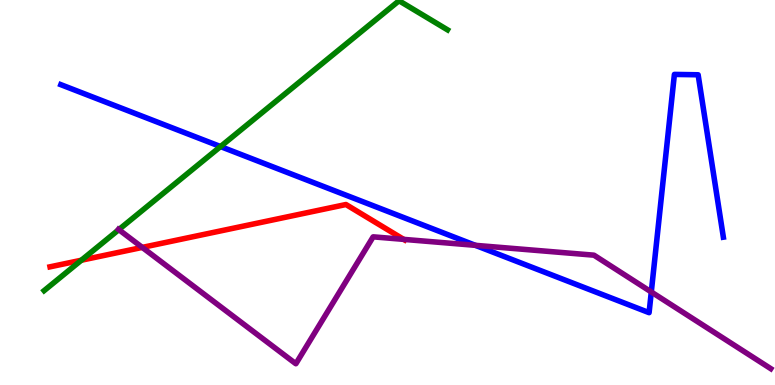[{'lines': ['blue', 'red'], 'intersections': []}, {'lines': ['green', 'red'], 'intersections': [{'x': 1.05, 'y': 3.24}]}, {'lines': ['purple', 'red'], 'intersections': [{'x': 1.84, 'y': 3.57}, {'x': 5.21, 'y': 3.78}]}, {'lines': ['blue', 'green'], 'intersections': [{'x': 2.85, 'y': 6.19}]}, {'lines': ['blue', 'purple'], 'intersections': [{'x': 6.13, 'y': 3.63}, {'x': 8.4, 'y': 2.42}]}, {'lines': ['green', 'purple'], 'intersections': [{'x': 1.53, 'y': 4.04}]}]